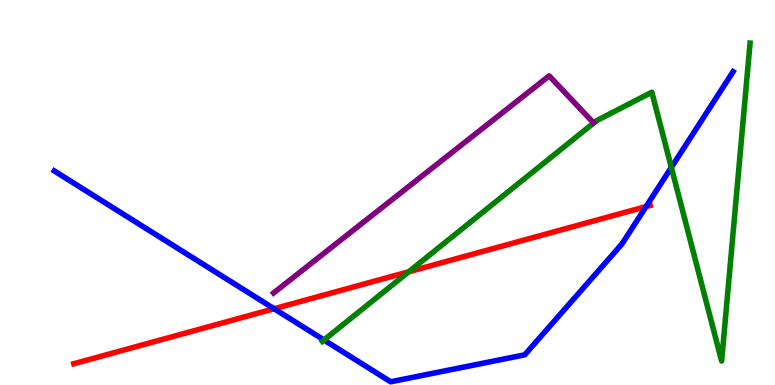[{'lines': ['blue', 'red'], 'intersections': [{'x': 3.54, 'y': 1.98}, {'x': 8.34, 'y': 4.63}]}, {'lines': ['green', 'red'], 'intersections': [{'x': 5.27, 'y': 2.94}]}, {'lines': ['purple', 'red'], 'intersections': []}, {'lines': ['blue', 'green'], 'intersections': [{'x': 4.18, 'y': 1.17}, {'x': 8.66, 'y': 5.65}]}, {'lines': ['blue', 'purple'], 'intersections': []}, {'lines': ['green', 'purple'], 'intersections': []}]